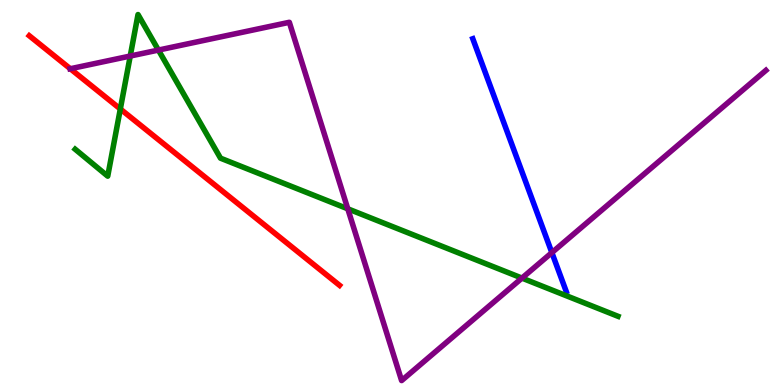[{'lines': ['blue', 'red'], 'intersections': []}, {'lines': ['green', 'red'], 'intersections': [{'x': 1.55, 'y': 7.17}]}, {'lines': ['purple', 'red'], 'intersections': [{'x': 0.907, 'y': 8.21}]}, {'lines': ['blue', 'green'], 'intersections': []}, {'lines': ['blue', 'purple'], 'intersections': [{'x': 7.12, 'y': 3.44}]}, {'lines': ['green', 'purple'], 'intersections': [{'x': 1.68, 'y': 8.54}, {'x': 2.04, 'y': 8.7}, {'x': 4.49, 'y': 4.58}, {'x': 6.73, 'y': 2.78}]}]